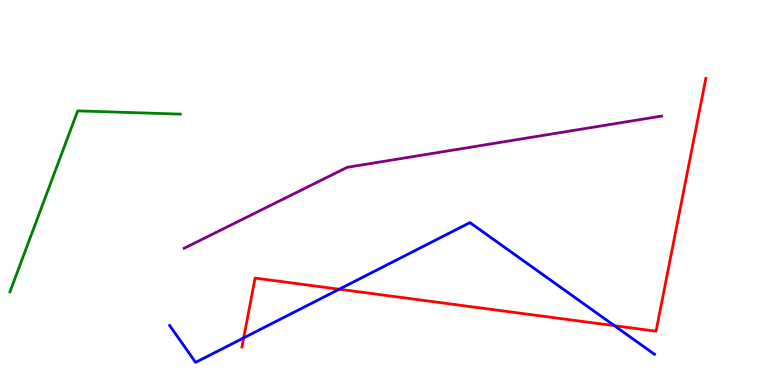[{'lines': ['blue', 'red'], 'intersections': [{'x': 3.14, 'y': 1.22}, {'x': 4.38, 'y': 2.49}, {'x': 7.93, 'y': 1.54}]}, {'lines': ['green', 'red'], 'intersections': []}, {'lines': ['purple', 'red'], 'intersections': []}, {'lines': ['blue', 'green'], 'intersections': []}, {'lines': ['blue', 'purple'], 'intersections': []}, {'lines': ['green', 'purple'], 'intersections': []}]